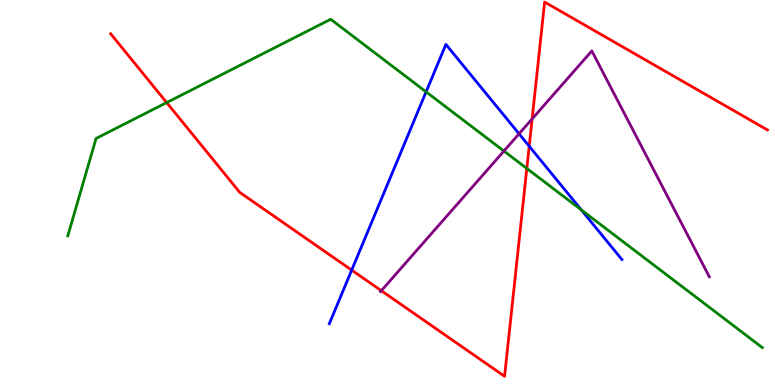[{'lines': ['blue', 'red'], 'intersections': [{'x': 4.54, 'y': 2.98}, {'x': 6.83, 'y': 6.2}]}, {'lines': ['green', 'red'], 'intersections': [{'x': 2.15, 'y': 7.34}, {'x': 6.8, 'y': 5.62}]}, {'lines': ['purple', 'red'], 'intersections': [{'x': 4.92, 'y': 2.45}, {'x': 6.87, 'y': 6.91}]}, {'lines': ['blue', 'green'], 'intersections': [{'x': 5.5, 'y': 7.61}, {'x': 7.5, 'y': 4.55}]}, {'lines': ['blue', 'purple'], 'intersections': [{'x': 6.7, 'y': 6.52}]}, {'lines': ['green', 'purple'], 'intersections': [{'x': 6.5, 'y': 6.08}]}]